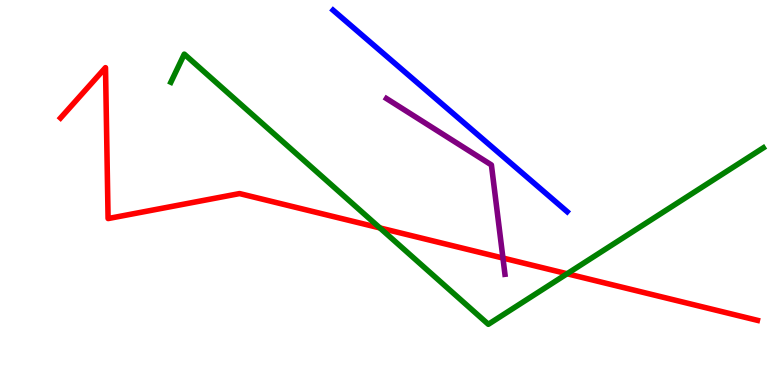[{'lines': ['blue', 'red'], 'intersections': []}, {'lines': ['green', 'red'], 'intersections': [{'x': 4.9, 'y': 4.08}, {'x': 7.32, 'y': 2.89}]}, {'lines': ['purple', 'red'], 'intersections': [{'x': 6.49, 'y': 3.3}]}, {'lines': ['blue', 'green'], 'intersections': []}, {'lines': ['blue', 'purple'], 'intersections': []}, {'lines': ['green', 'purple'], 'intersections': []}]